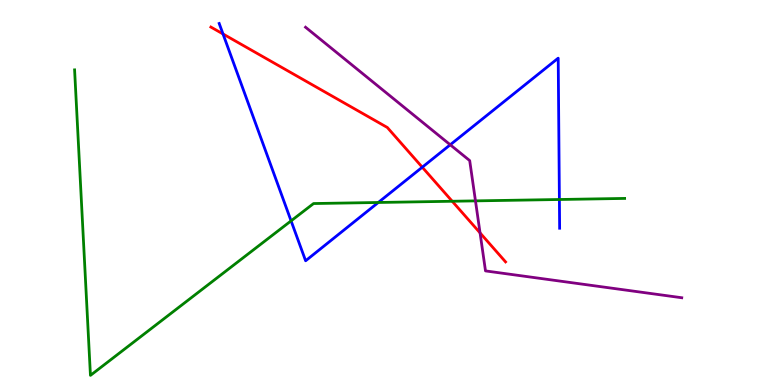[{'lines': ['blue', 'red'], 'intersections': [{'x': 2.88, 'y': 9.12}, {'x': 5.45, 'y': 5.66}]}, {'lines': ['green', 'red'], 'intersections': [{'x': 5.84, 'y': 4.77}]}, {'lines': ['purple', 'red'], 'intersections': [{'x': 6.19, 'y': 3.95}]}, {'lines': ['blue', 'green'], 'intersections': [{'x': 3.76, 'y': 4.26}, {'x': 4.88, 'y': 4.74}, {'x': 7.22, 'y': 4.82}]}, {'lines': ['blue', 'purple'], 'intersections': [{'x': 5.81, 'y': 6.24}]}, {'lines': ['green', 'purple'], 'intersections': [{'x': 6.14, 'y': 4.78}]}]